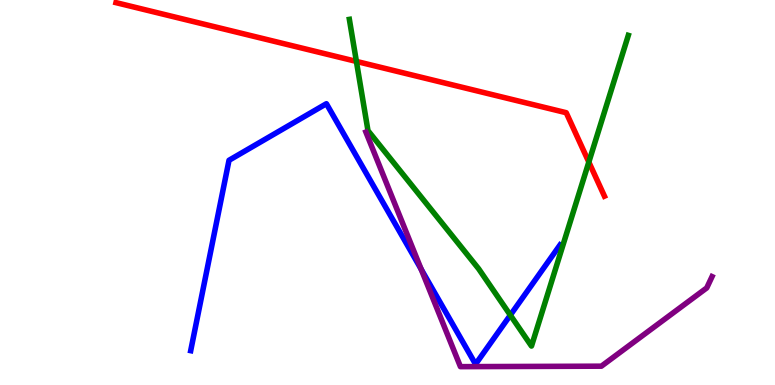[{'lines': ['blue', 'red'], 'intersections': []}, {'lines': ['green', 'red'], 'intersections': [{'x': 4.6, 'y': 8.4}, {'x': 7.6, 'y': 5.79}]}, {'lines': ['purple', 'red'], 'intersections': []}, {'lines': ['blue', 'green'], 'intersections': [{'x': 6.58, 'y': 1.81}]}, {'lines': ['blue', 'purple'], 'intersections': [{'x': 5.43, 'y': 3.01}]}, {'lines': ['green', 'purple'], 'intersections': []}]